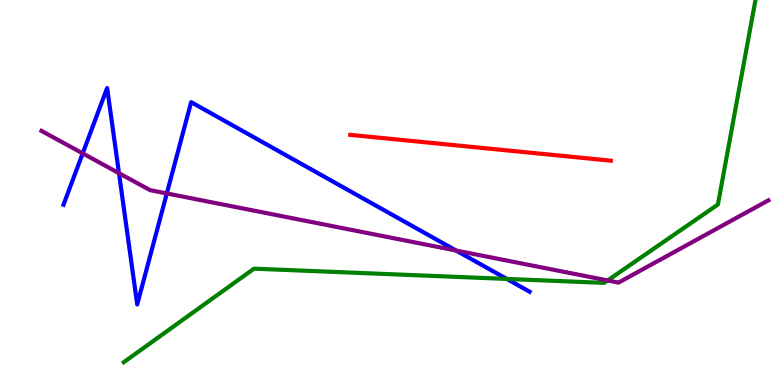[{'lines': ['blue', 'red'], 'intersections': []}, {'lines': ['green', 'red'], 'intersections': []}, {'lines': ['purple', 'red'], 'intersections': []}, {'lines': ['blue', 'green'], 'intersections': [{'x': 6.54, 'y': 2.76}]}, {'lines': ['blue', 'purple'], 'intersections': [{'x': 1.07, 'y': 6.02}, {'x': 1.54, 'y': 5.5}, {'x': 2.15, 'y': 4.98}, {'x': 5.89, 'y': 3.49}]}, {'lines': ['green', 'purple'], 'intersections': [{'x': 7.84, 'y': 2.72}]}]